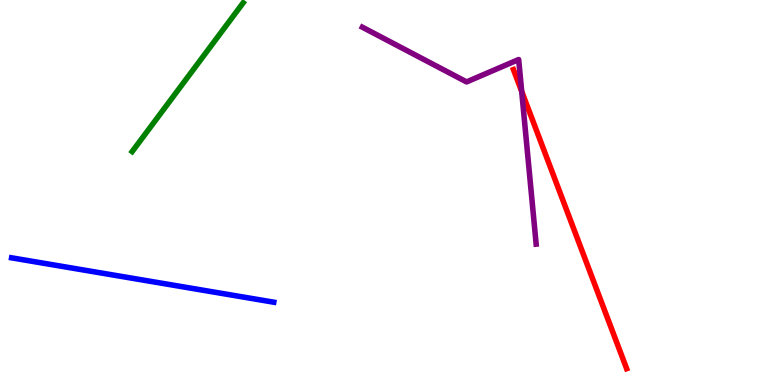[{'lines': ['blue', 'red'], 'intersections': []}, {'lines': ['green', 'red'], 'intersections': []}, {'lines': ['purple', 'red'], 'intersections': [{'x': 6.73, 'y': 7.63}]}, {'lines': ['blue', 'green'], 'intersections': []}, {'lines': ['blue', 'purple'], 'intersections': []}, {'lines': ['green', 'purple'], 'intersections': []}]